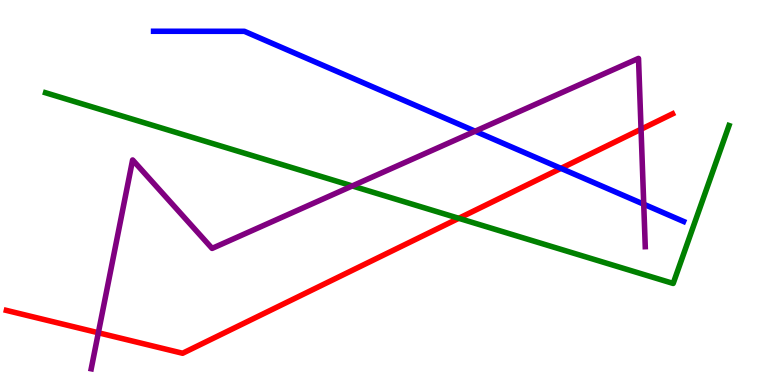[{'lines': ['blue', 'red'], 'intersections': [{'x': 7.24, 'y': 5.63}]}, {'lines': ['green', 'red'], 'intersections': [{'x': 5.92, 'y': 4.33}]}, {'lines': ['purple', 'red'], 'intersections': [{'x': 1.27, 'y': 1.36}, {'x': 8.27, 'y': 6.64}]}, {'lines': ['blue', 'green'], 'intersections': []}, {'lines': ['blue', 'purple'], 'intersections': [{'x': 6.13, 'y': 6.59}, {'x': 8.31, 'y': 4.7}]}, {'lines': ['green', 'purple'], 'intersections': [{'x': 4.55, 'y': 5.17}]}]